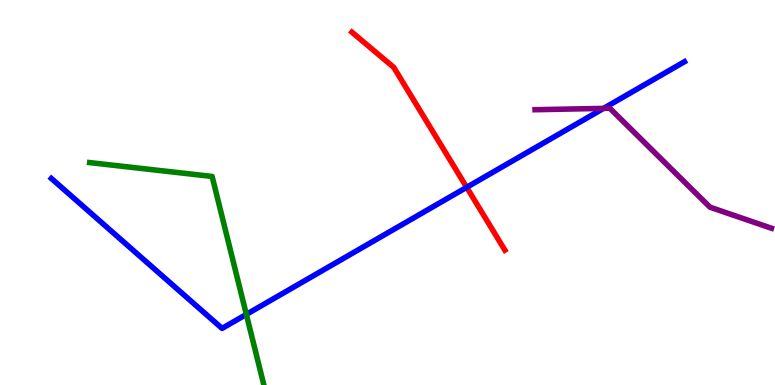[{'lines': ['blue', 'red'], 'intersections': [{'x': 6.02, 'y': 5.13}]}, {'lines': ['green', 'red'], 'intersections': []}, {'lines': ['purple', 'red'], 'intersections': []}, {'lines': ['blue', 'green'], 'intersections': [{'x': 3.18, 'y': 1.83}]}, {'lines': ['blue', 'purple'], 'intersections': [{'x': 7.79, 'y': 7.18}]}, {'lines': ['green', 'purple'], 'intersections': []}]